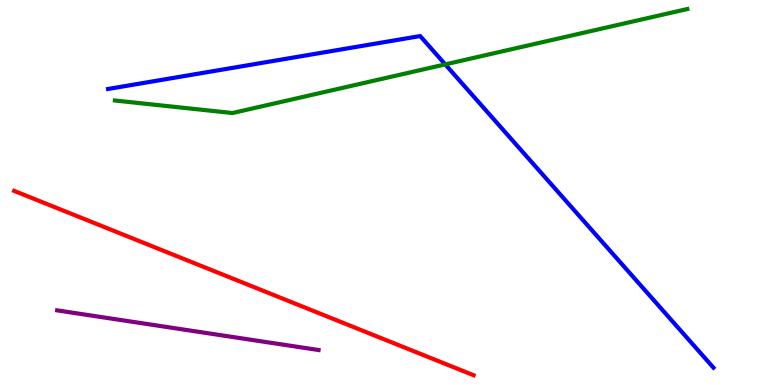[{'lines': ['blue', 'red'], 'intersections': []}, {'lines': ['green', 'red'], 'intersections': []}, {'lines': ['purple', 'red'], 'intersections': []}, {'lines': ['blue', 'green'], 'intersections': [{'x': 5.75, 'y': 8.33}]}, {'lines': ['blue', 'purple'], 'intersections': []}, {'lines': ['green', 'purple'], 'intersections': []}]